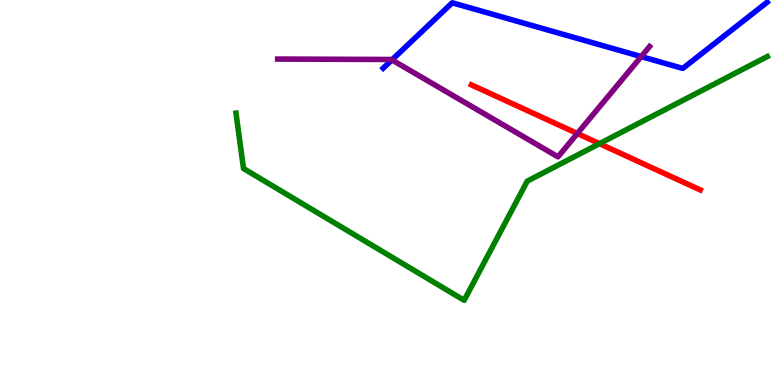[{'lines': ['blue', 'red'], 'intersections': []}, {'lines': ['green', 'red'], 'intersections': [{'x': 7.74, 'y': 6.27}]}, {'lines': ['purple', 'red'], 'intersections': [{'x': 7.45, 'y': 6.53}]}, {'lines': ['blue', 'green'], 'intersections': []}, {'lines': ['blue', 'purple'], 'intersections': [{'x': 5.06, 'y': 8.44}, {'x': 8.27, 'y': 8.53}]}, {'lines': ['green', 'purple'], 'intersections': []}]